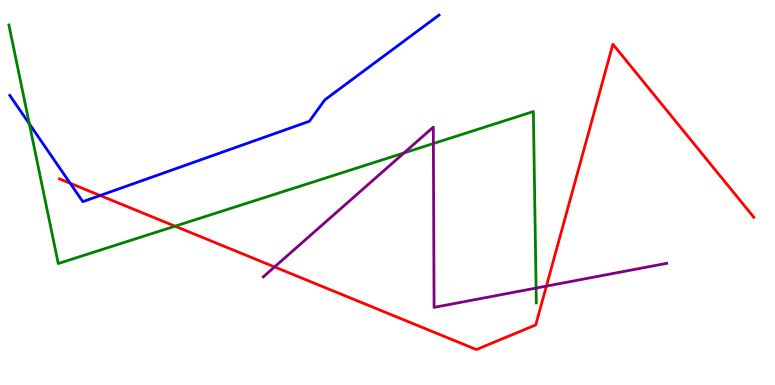[{'lines': ['blue', 'red'], 'intersections': [{'x': 0.905, 'y': 5.24}, {'x': 1.29, 'y': 4.92}]}, {'lines': ['green', 'red'], 'intersections': [{'x': 2.26, 'y': 4.13}]}, {'lines': ['purple', 'red'], 'intersections': [{'x': 3.54, 'y': 3.07}, {'x': 7.05, 'y': 2.57}]}, {'lines': ['blue', 'green'], 'intersections': [{'x': 0.379, 'y': 6.78}]}, {'lines': ['blue', 'purple'], 'intersections': []}, {'lines': ['green', 'purple'], 'intersections': [{'x': 5.21, 'y': 6.03}, {'x': 5.59, 'y': 6.27}, {'x': 6.92, 'y': 2.52}]}]